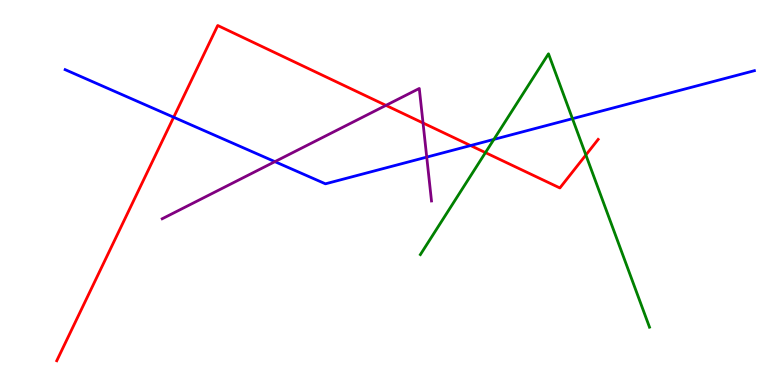[{'lines': ['blue', 'red'], 'intersections': [{'x': 2.24, 'y': 6.95}, {'x': 6.07, 'y': 6.22}]}, {'lines': ['green', 'red'], 'intersections': [{'x': 6.26, 'y': 6.04}, {'x': 7.56, 'y': 5.97}]}, {'lines': ['purple', 'red'], 'intersections': [{'x': 4.98, 'y': 7.26}, {'x': 5.46, 'y': 6.81}]}, {'lines': ['blue', 'green'], 'intersections': [{'x': 6.37, 'y': 6.38}, {'x': 7.39, 'y': 6.92}]}, {'lines': ['blue', 'purple'], 'intersections': [{'x': 3.55, 'y': 5.8}, {'x': 5.51, 'y': 5.92}]}, {'lines': ['green', 'purple'], 'intersections': []}]